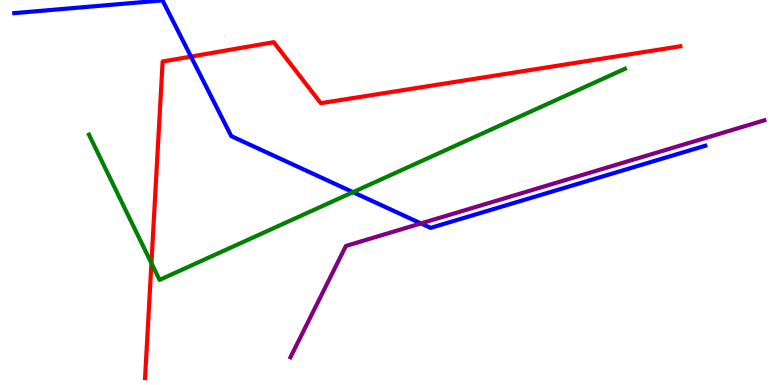[{'lines': ['blue', 'red'], 'intersections': [{'x': 2.46, 'y': 8.53}]}, {'lines': ['green', 'red'], 'intersections': [{'x': 1.95, 'y': 3.16}]}, {'lines': ['purple', 'red'], 'intersections': []}, {'lines': ['blue', 'green'], 'intersections': [{'x': 4.56, 'y': 5.01}]}, {'lines': ['blue', 'purple'], 'intersections': [{'x': 5.43, 'y': 4.2}]}, {'lines': ['green', 'purple'], 'intersections': []}]